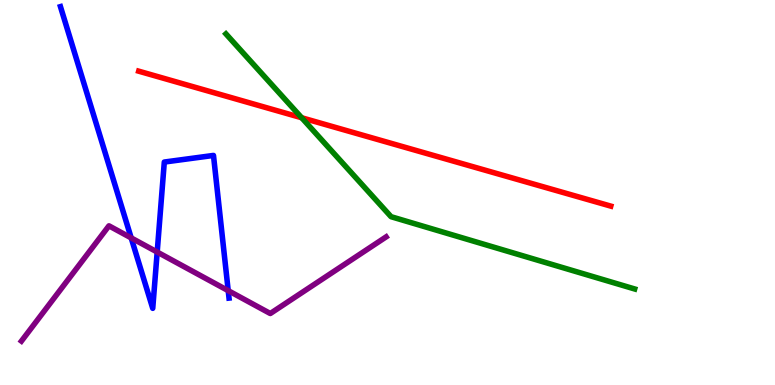[{'lines': ['blue', 'red'], 'intersections': []}, {'lines': ['green', 'red'], 'intersections': [{'x': 3.89, 'y': 6.94}]}, {'lines': ['purple', 'red'], 'intersections': []}, {'lines': ['blue', 'green'], 'intersections': []}, {'lines': ['blue', 'purple'], 'intersections': [{'x': 1.69, 'y': 3.82}, {'x': 2.03, 'y': 3.45}, {'x': 2.94, 'y': 2.45}]}, {'lines': ['green', 'purple'], 'intersections': []}]